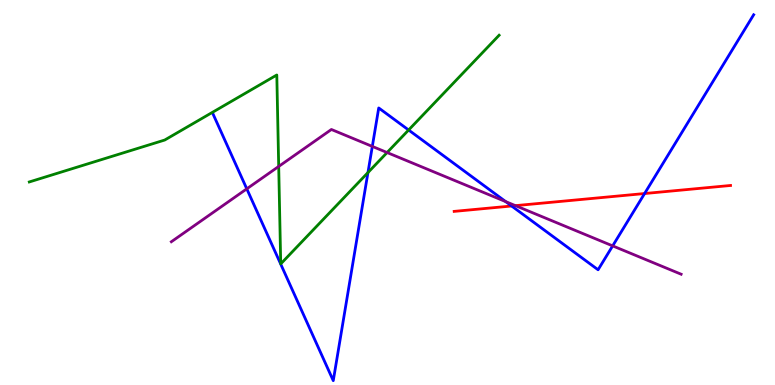[{'lines': ['blue', 'red'], 'intersections': [{'x': 6.6, 'y': 4.65}, {'x': 8.32, 'y': 4.97}]}, {'lines': ['green', 'red'], 'intersections': []}, {'lines': ['purple', 'red'], 'intersections': [{'x': 6.65, 'y': 4.66}]}, {'lines': ['blue', 'green'], 'intersections': [{'x': 4.75, 'y': 5.52}, {'x': 5.27, 'y': 6.62}]}, {'lines': ['blue', 'purple'], 'intersections': [{'x': 3.18, 'y': 5.1}, {'x': 4.8, 'y': 6.2}, {'x': 6.53, 'y': 4.76}, {'x': 7.91, 'y': 3.61}]}, {'lines': ['green', 'purple'], 'intersections': [{'x': 3.6, 'y': 5.68}, {'x': 4.99, 'y': 6.04}]}]